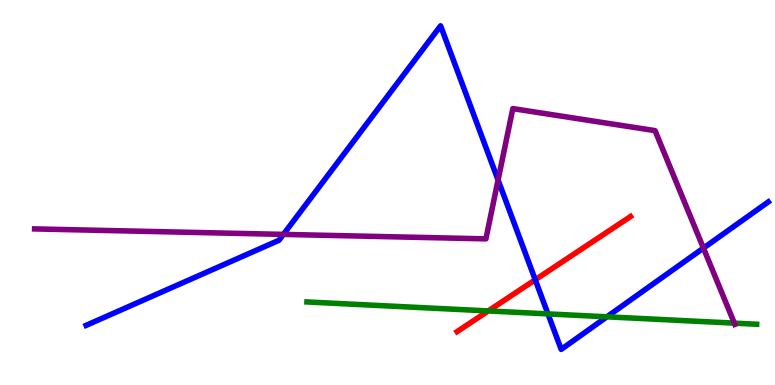[{'lines': ['blue', 'red'], 'intersections': [{'x': 6.91, 'y': 2.73}]}, {'lines': ['green', 'red'], 'intersections': [{'x': 6.3, 'y': 1.92}]}, {'lines': ['purple', 'red'], 'intersections': []}, {'lines': ['blue', 'green'], 'intersections': [{'x': 7.07, 'y': 1.85}, {'x': 7.83, 'y': 1.77}]}, {'lines': ['blue', 'purple'], 'intersections': [{'x': 3.66, 'y': 3.91}, {'x': 6.43, 'y': 5.32}, {'x': 9.08, 'y': 3.56}]}, {'lines': ['green', 'purple'], 'intersections': [{'x': 9.48, 'y': 1.61}]}]